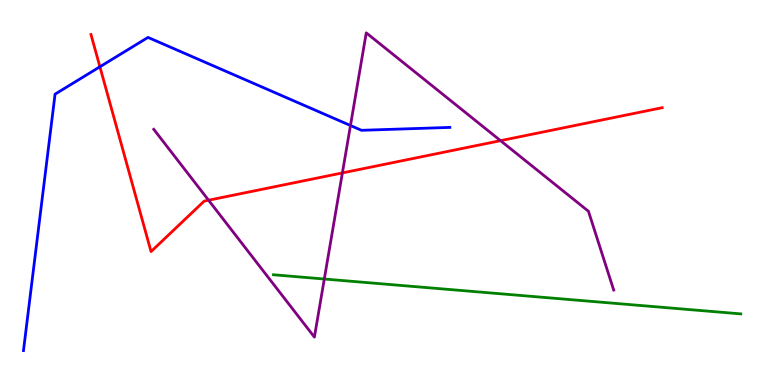[{'lines': ['blue', 'red'], 'intersections': [{'x': 1.29, 'y': 8.27}]}, {'lines': ['green', 'red'], 'intersections': []}, {'lines': ['purple', 'red'], 'intersections': [{'x': 2.69, 'y': 4.8}, {'x': 4.42, 'y': 5.51}, {'x': 6.46, 'y': 6.35}]}, {'lines': ['blue', 'green'], 'intersections': []}, {'lines': ['blue', 'purple'], 'intersections': [{'x': 4.52, 'y': 6.74}]}, {'lines': ['green', 'purple'], 'intersections': [{'x': 4.18, 'y': 2.75}]}]